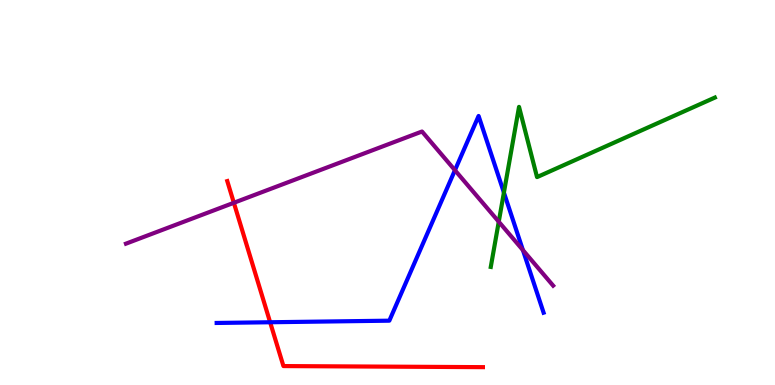[{'lines': ['blue', 'red'], 'intersections': [{'x': 3.49, 'y': 1.63}]}, {'lines': ['green', 'red'], 'intersections': []}, {'lines': ['purple', 'red'], 'intersections': [{'x': 3.02, 'y': 4.73}]}, {'lines': ['blue', 'green'], 'intersections': [{'x': 6.5, 'y': 5.0}]}, {'lines': ['blue', 'purple'], 'intersections': [{'x': 5.87, 'y': 5.58}, {'x': 6.75, 'y': 3.5}]}, {'lines': ['green', 'purple'], 'intersections': [{'x': 6.44, 'y': 4.24}]}]